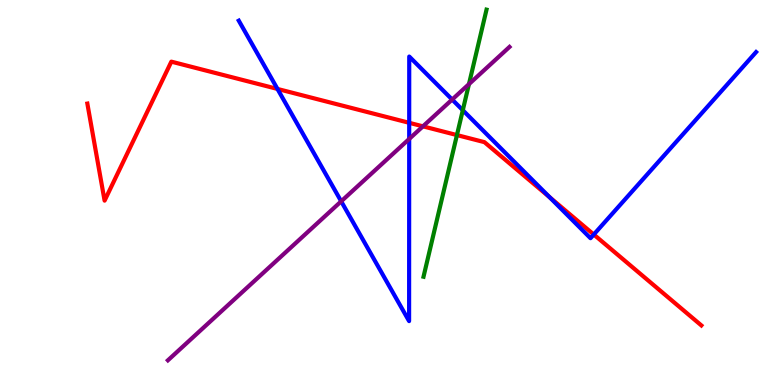[{'lines': ['blue', 'red'], 'intersections': [{'x': 3.58, 'y': 7.69}, {'x': 5.28, 'y': 6.81}, {'x': 7.09, 'y': 4.88}, {'x': 7.66, 'y': 3.91}]}, {'lines': ['green', 'red'], 'intersections': [{'x': 5.9, 'y': 6.49}]}, {'lines': ['purple', 'red'], 'intersections': [{'x': 5.46, 'y': 6.72}]}, {'lines': ['blue', 'green'], 'intersections': [{'x': 5.97, 'y': 7.14}]}, {'lines': ['blue', 'purple'], 'intersections': [{'x': 4.4, 'y': 4.77}, {'x': 5.28, 'y': 6.39}, {'x': 5.83, 'y': 7.41}]}, {'lines': ['green', 'purple'], 'intersections': [{'x': 6.05, 'y': 7.81}]}]